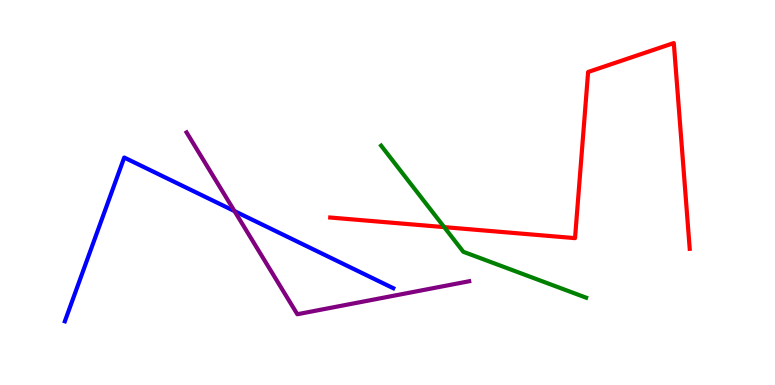[{'lines': ['blue', 'red'], 'intersections': []}, {'lines': ['green', 'red'], 'intersections': [{'x': 5.73, 'y': 4.1}]}, {'lines': ['purple', 'red'], 'intersections': []}, {'lines': ['blue', 'green'], 'intersections': []}, {'lines': ['blue', 'purple'], 'intersections': [{'x': 3.03, 'y': 4.52}]}, {'lines': ['green', 'purple'], 'intersections': []}]